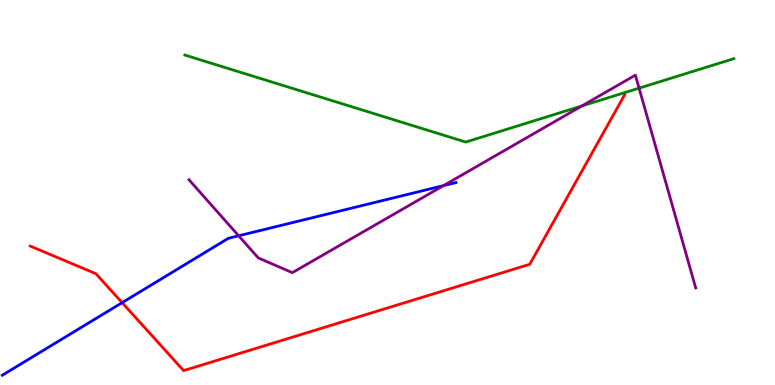[{'lines': ['blue', 'red'], 'intersections': [{'x': 1.58, 'y': 2.14}]}, {'lines': ['green', 'red'], 'intersections': []}, {'lines': ['purple', 'red'], 'intersections': []}, {'lines': ['blue', 'green'], 'intersections': []}, {'lines': ['blue', 'purple'], 'intersections': [{'x': 3.08, 'y': 3.88}, {'x': 5.72, 'y': 5.18}]}, {'lines': ['green', 'purple'], 'intersections': [{'x': 7.51, 'y': 7.25}, {'x': 8.25, 'y': 7.71}]}]